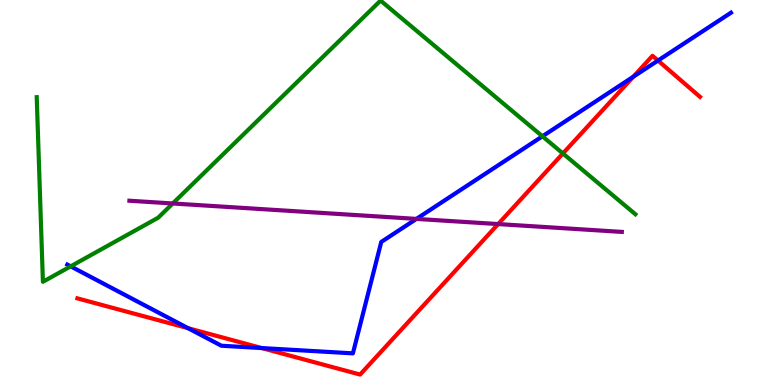[{'lines': ['blue', 'red'], 'intersections': [{'x': 2.43, 'y': 1.48}, {'x': 3.38, 'y': 0.959}, {'x': 8.17, 'y': 8.01}, {'x': 8.49, 'y': 8.43}]}, {'lines': ['green', 'red'], 'intersections': [{'x': 7.26, 'y': 6.01}]}, {'lines': ['purple', 'red'], 'intersections': [{'x': 6.43, 'y': 4.18}]}, {'lines': ['blue', 'green'], 'intersections': [{'x': 0.912, 'y': 3.08}, {'x': 7.0, 'y': 6.46}]}, {'lines': ['blue', 'purple'], 'intersections': [{'x': 5.37, 'y': 4.31}]}, {'lines': ['green', 'purple'], 'intersections': [{'x': 2.23, 'y': 4.71}]}]